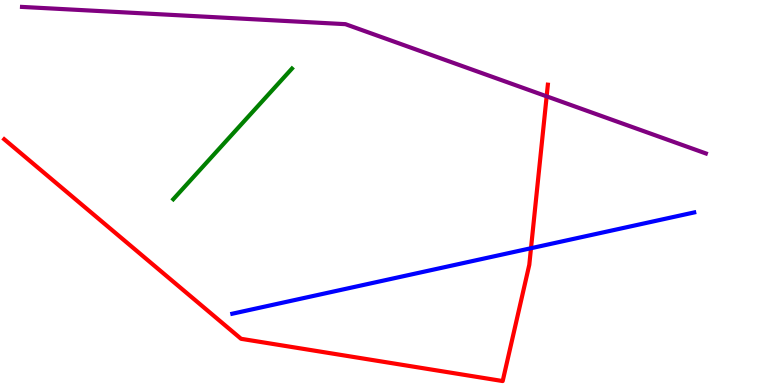[{'lines': ['blue', 'red'], 'intersections': [{'x': 6.85, 'y': 3.55}]}, {'lines': ['green', 'red'], 'intersections': []}, {'lines': ['purple', 'red'], 'intersections': [{'x': 7.05, 'y': 7.5}]}, {'lines': ['blue', 'green'], 'intersections': []}, {'lines': ['blue', 'purple'], 'intersections': []}, {'lines': ['green', 'purple'], 'intersections': []}]